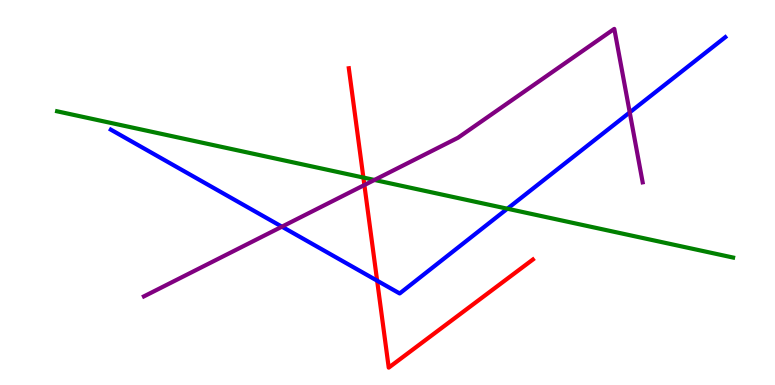[{'lines': ['blue', 'red'], 'intersections': [{'x': 4.87, 'y': 2.71}]}, {'lines': ['green', 'red'], 'intersections': [{'x': 4.69, 'y': 5.39}]}, {'lines': ['purple', 'red'], 'intersections': [{'x': 4.7, 'y': 5.19}]}, {'lines': ['blue', 'green'], 'intersections': [{'x': 6.55, 'y': 4.58}]}, {'lines': ['blue', 'purple'], 'intersections': [{'x': 3.64, 'y': 4.11}, {'x': 8.13, 'y': 7.08}]}, {'lines': ['green', 'purple'], 'intersections': [{'x': 4.83, 'y': 5.33}]}]